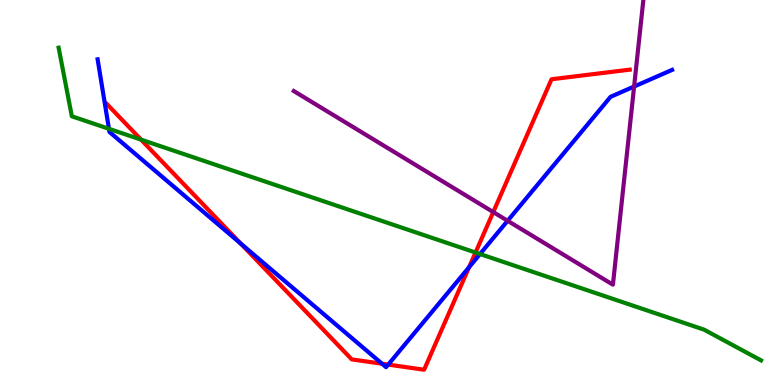[{'lines': ['blue', 'red'], 'intersections': [{'x': 3.1, 'y': 3.68}, {'x': 4.93, 'y': 0.553}, {'x': 5.01, 'y': 0.53}, {'x': 6.05, 'y': 3.06}]}, {'lines': ['green', 'red'], 'intersections': [{'x': 1.82, 'y': 6.37}, {'x': 6.14, 'y': 3.44}]}, {'lines': ['purple', 'red'], 'intersections': [{'x': 6.36, 'y': 4.49}]}, {'lines': ['blue', 'green'], 'intersections': [{'x': 1.41, 'y': 6.65}, {'x': 6.19, 'y': 3.4}]}, {'lines': ['blue', 'purple'], 'intersections': [{'x': 6.55, 'y': 4.27}, {'x': 8.18, 'y': 7.75}]}, {'lines': ['green', 'purple'], 'intersections': []}]